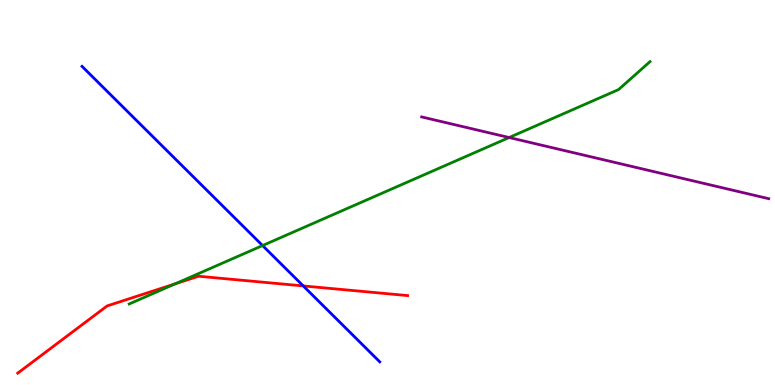[{'lines': ['blue', 'red'], 'intersections': [{'x': 3.91, 'y': 2.57}]}, {'lines': ['green', 'red'], 'intersections': [{'x': 2.26, 'y': 2.63}]}, {'lines': ['purple', 'red'], 'intersections': []}, {'lines': ['blue', 'green'], 'intersections': [{'x': 3.39, 'y': 3.62}]}, {'lines': ['blue', 'purple'], 'intersections': []}, {'lines': ['green', 'purple'], 'intersections': [{'x': 6.57, 'y': 6.43}]}]